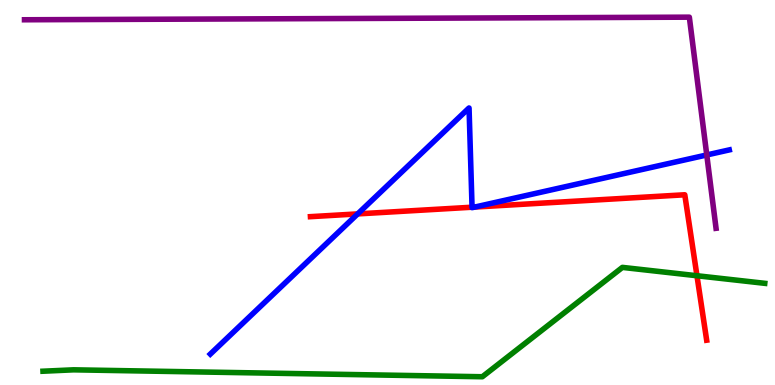[{'lines': ['blue', 'red'], 'intersections': [{'x': 4.62, 'y': 4.44}, {'x': 6.09, 'y': 4.62}, {'x': 6.13, 'y': 4.62}]}, {'lines': ['green', 'red'], 'intersections': [{'x': 8.99, 'y': 2.84}]}, {'lines': ['purple', 'red'], 'intersections': []}, {'lines': ['blue', 'green'], 'intersections': []}, {'lines': ['blue', 'purple'], 'intersections': [{'x': 9.12, 'y': 5.98}]}, {'lines': ['green', 'purple'], 'intersections': []}]